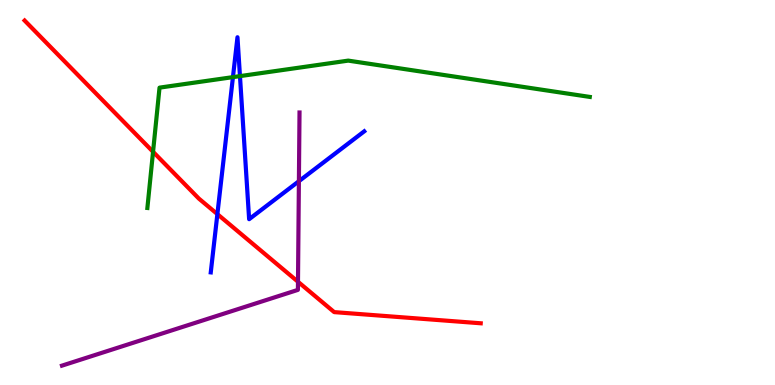[{'lines': ['blue', 'red'], 'intersections': [{'x': 2.8, 'y': 4.44}]}, {'lines': ['green', 'red'], 'intersections': [{'x': 1.97, 'y': 6.06}]}, {'lines': ['purple', 'red'], 'intersections': [{'x': 3.85, 'y': 2.68}]}, {'lines': ['blue', 'green'], 'intersections': [{'x': 3.01, 'y': 8.0}, {'x': 3.1, 'y': 8.02}]}, {'lines': ['blue', 'purple'], 'intersections': [{'x': 3.86, 'y': 5.29}]}, {'lines': ['green', 'purple'], 'intersections': []}]